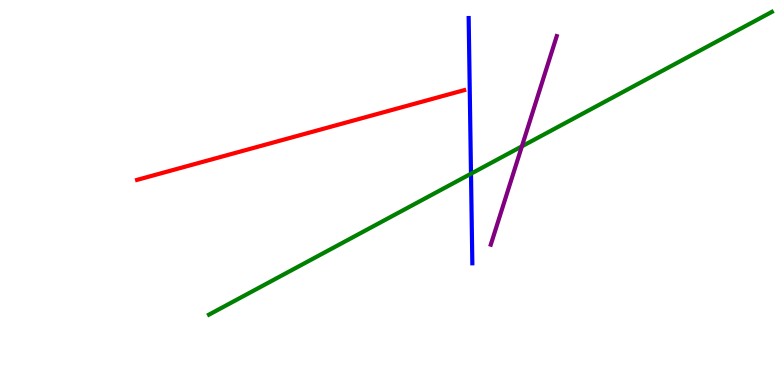[{'lines': ['blue', 'red'], 'intersections': []}, {'lines': ['green', 'red'], 'intersections': []}, {'lines': ['purple', 'red'], 'intersections': []}, {'lines': ['blue', 'green'], 'intersections': [{'x': 6.08, 'y': 5.49}]}, {'lines': ['blue', 'purple'], 'intersections': []}, {'lines': ['green', 'purple'], 'intersections': [{'x': 6.73, 'y': 6.2}]}]